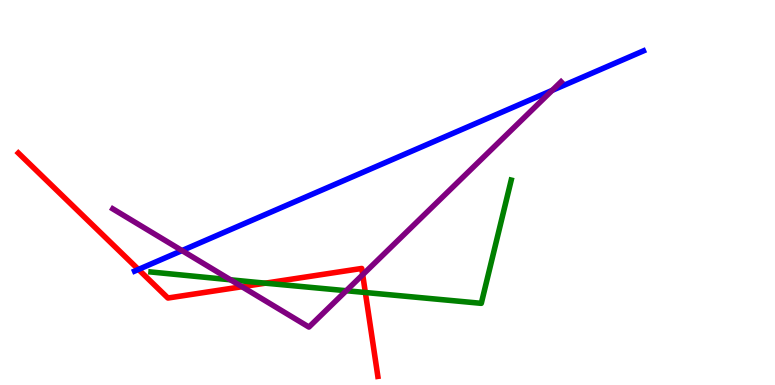[{'lines': ['blue', 'red'], 'intersections': [{'x': 1.79, 'y': 3.0}]}, {'lines': ['green', 'red'], 'intersections': [{'x': 3.42, 'y': 2.65}, {'x': 4.71, 'y': 2.4}]}, {'lines': ['purple', 'red'], 'intersections': [{'x': 3.12, 'y': 2.55}, {'x': 4.68, 'y': 2.86}]}, {'lines': ['blue', 'green'], 'intersections': []}, {'lines': ['blue', 'purple'], 'intersections': [{'x': 2.35, 'y': 3.49}, {'x': 7.12, 'y': 7.65}]}, {'lines': ['green', 'purple'], 'intersections': [{'x': 2.97, 'y': 2.73}, {'x': 4.47, 'y': 2.45}]}]